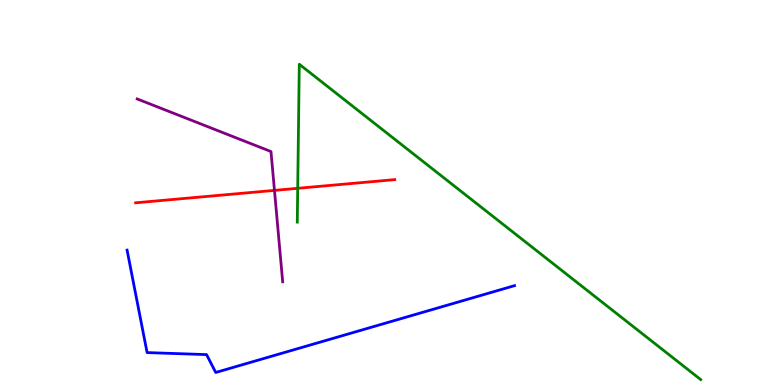[{'lines': ['blue', 'red'], 'intersections': []}, {'lines': ['green', 'red'], 'intersections': [{'x': 3.84, 'y': 5.11}]}, {'lines': ['purple', 'red'], 'intersections': [{'x': 3.54, 'y': 5.05}]}, {'lines': ['blue', 'green'], 'intersections': []}, {'lines': ['blue', 'purple'], 'intersections': []}, {'lines': ['green', 'purple'], 'intersections': []}]